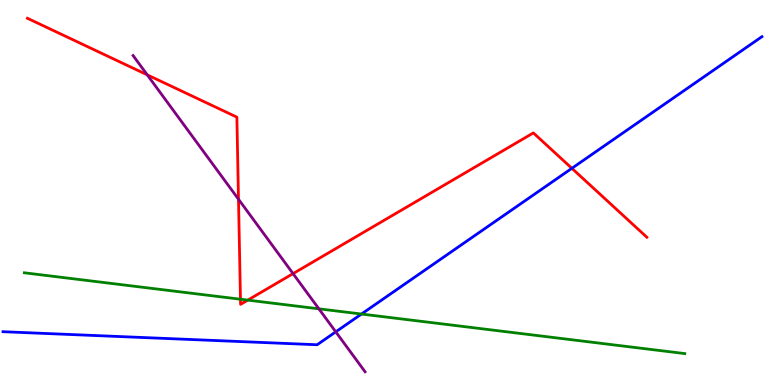[{'lines': ['blue', 'red'], 'intersections': [{'x': 7.38, 'y': 5.63}]}, {'lines': ['green', 'red'], 'intersections': [{'x': 3.1, 'y': 2.23}, {'x': 3.2, 'y': 2.2}]}, {'lines': ['purple', 'red'], 'intersections': [{'x': 1.9, 'y': 8.06}, {'x': 3.08, 'y': 4.82}, {'x': 3.78, 'y': 2.89}]}, {'lines': ['blue', 'green'], 'intersections': [{'x': 4.66, 'y': 1.84}]}, {'lines': ['blue', 'purple'], 'intersections': [{'x': 4.33, 'y': 1.38}]}, {'lines': ['green', 'purple'], 'intersections': [{'x': 4.11, 'y': 1.98}]}]